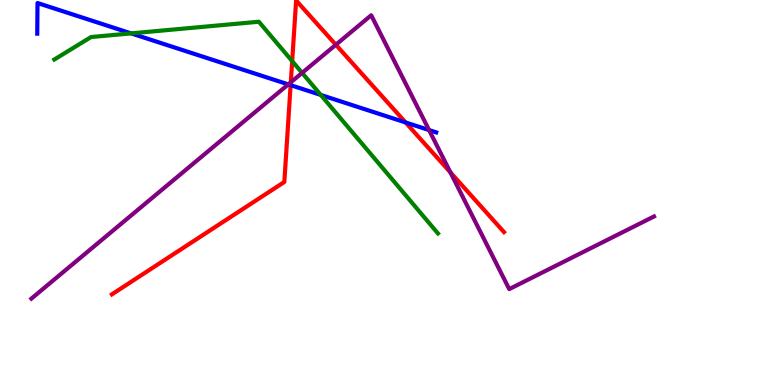[{'lines': ['blue', 'red'], 'intersections': [{'x': 3.75, 'y': 7.79}, {'x': 5.23, 'y': 6.82}]}, {'lines': ['green', 'red'], 'intersections': [{'x': 3.77, 'y': 8.41}]}, {'lines': ['purple', 'red'], 'intersections': [{'x': 3.75, 'y': 7.86}, {'x': 4.33, 'y': 8.84}, {'x': 5.81, 'y': 5.52}]}, {'lines': ['blue', 'green'], 'intersections': [{'x': 1.69, 'y': 9.13}, {'x': 4.14, 'y': 7.53}]}, {'lines': ['blue', 'purple'], 'intersections': [{'x': 3.72, 'y': 7.81}, {'x': 5.54, 'y': 6.62}]}, {'lines': ['green', 'purple'], 'intersections': [{'x': 3.9, 'y': 8.11}]}]